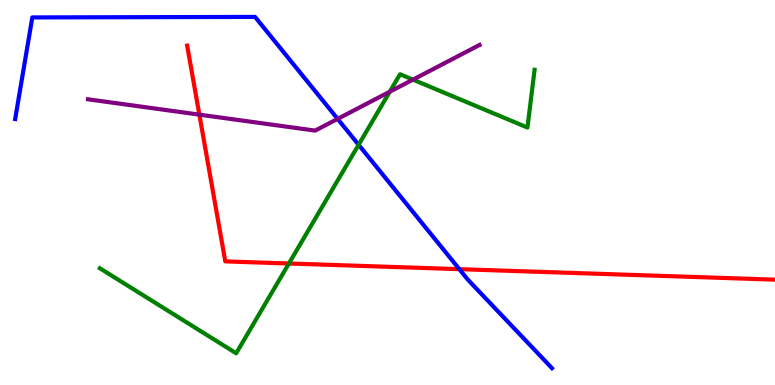[{'lines': ['blue', 'red'], 'intersections': [{'x': 5.93, 'y': 3.01}]}, {'lines': ['green', 'red'], 'intersections': [{'x': 3.73, 'y': 3.16}]}, {'lines': ['purple', 'red'], 'intersections': [{'x': 2.57, 'y': 7.02}]}, {'lines': ['blue', 'green'], 'intersections': [{'x': 4.63, 'y': 6.24}]}, {'lines': ['blue', 'purple'], 'intersections': [{'x': 4.36, 'y': 6.91}]}, {'lines': ['green', 'purple'], 'intersections': [{'x': 5.03, 'y': 7.62}, {'x': 5.33, 'y': 7.93}]}]